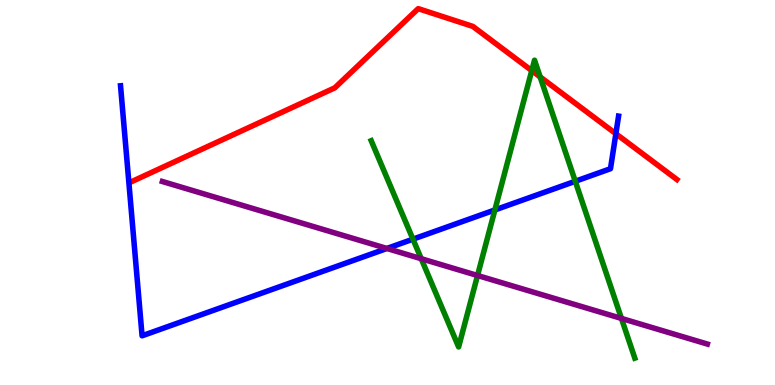[{'lines': ['blue', 'red'], 'intersections': [{'x': 7.95, 'y': 6.53}]}, {'lines': ['green', 'red'], 'intersections': [{'x': 6.86, 'y': 8.17}, {'x': 6.97, 'y': 8.0}]}, {'lines': ['purple', 'red'], 'intersections': []}, {'lines': ['blue', 'green'], 'intersections': [{'x': 5.33, 'y': 3.79}, {'x': 6.39, 'y': 4.55}, {'x': 7.42, 'y': 5.29}]}, {'lines': ['blue', 'purple'], 'intersections': [{'x': 4.99, 'y': 3.55}]}, {'lines': ['green', 'purple'], 'intersections': [{'x': 5.44, 'y': 3.28}, {'x': 6.16, 'y': 2.84}, {'x': 8.02, 'y': 1.73}]}]